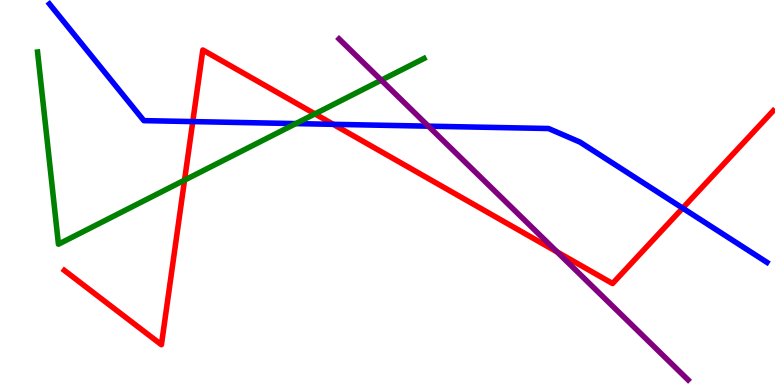[{'lines': ['blue', 'red'], 'intersections': [{'x': 2.49, 'y': 6.84}, {'x': 4.3, 'y': 6.77}, {'x': 8.81, 'y': 4.59}]}, {'lines': ['green', 'red'], 'intersections': [{'x': 2.38, 'y': 5.32}, {'x': 4.06, 'y': 7.04}]}, {'lines': ['purple', 'red'], 'intersections': [{'x': 7.19, 'y': 3.46}]}, {'lines': ['blue', 'green'], 'intersections': [{'x': 3.82, 'y': 6.79}]}, {'lines': ['blue', 'purple'], 'intersections': [{'x': 5.53, 'y': 6.72}]}, {'lines': ['green', 'purple'], 'intersections': [{'x': 4.92, 'y': 7.92}]}]